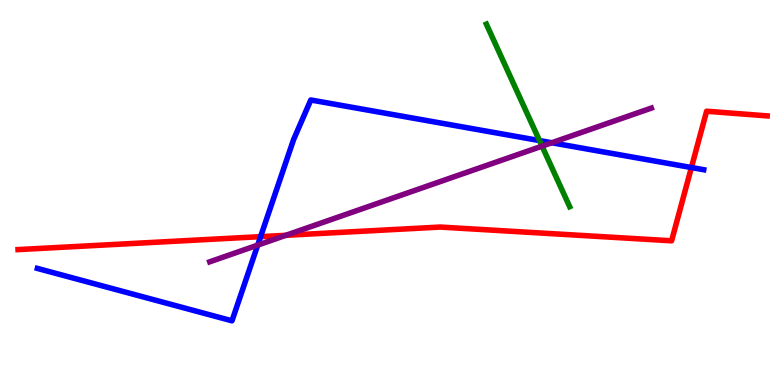[{'lines': ['blue', 'red'], 'intersections': [{'x': 3.36, 'y': 3.85}, {'x': 8.92, 'y': 5.65}]}, {'lines': ['green', 'red'], 'intersections': []}, {'lines': ['purple', 'red'], 'intersections': [{'x': 3.69, 'y': 3.89}]}, {'lines': ['blue', 'green'], 'intersections': [{'x': 6.96, 'y': 6.35}]}, {'lines': ['blue', 'purple'], 'intersections': [{'x': 3.33, 'y': 3.63}, {'x': 7.12, 'y': 6.29}]}, {'lines': ['green', 'purple'], 'intersections': [{'x': 6.99, 'y': 6.2}]}]